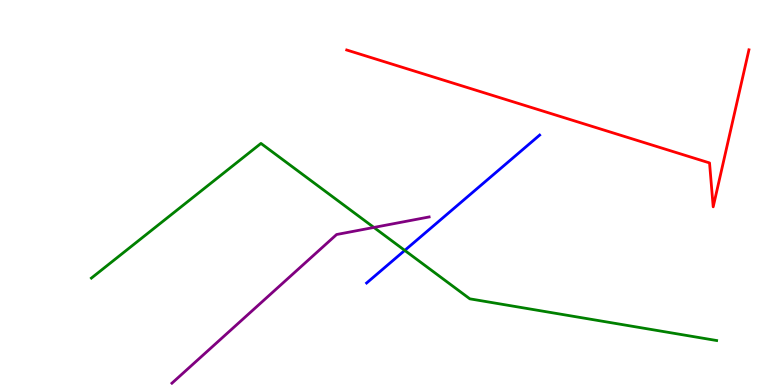[{'lines': ['blue', 'red'], 'intersections': []}, {'lines': ['green', 'red'], 'intersections': []}, {'lines': ['purple', 'red'], 'intersections': []}, {'lines': ['blue', 'green'], 'intersections': [{'x': 5.22, 'y': 3.5}]}, {'lines': ['blue', 'purple'], 'intersections': []}, {'lines': ['green', 'purple'], 'intersections': [{'x': 4.82, 'y': 4.09}]}]